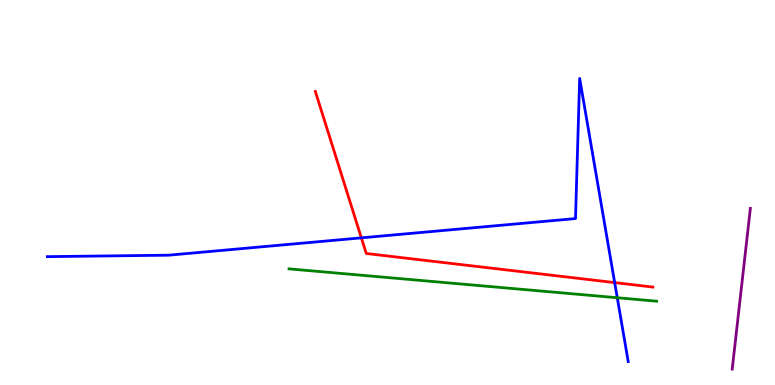[{'lines': ['blue', 'red'], 'intersections': [{'x': 4.66, 'y': 3.82}, {'x': 7.93, 'y': 2.66}]}, {'lines': ['green', 'red'], 'intersections': []}, {'lines': ['purple', 'red'], 'intersections': []}, {'lines': ['blue', 'green'], 'intersections': [{'x': 7.96, 'y': 2.27}]}, {'lines': ['blue', 'purple'], 'intersections': []}, {'lines': ['green', 'purple'], 'intersections': []}]